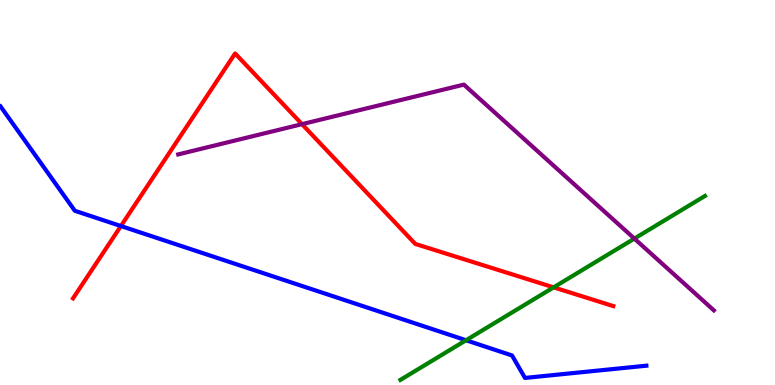[{'lines': ['blue', 'red'], 'intersections': [{'x': 1.56, 'y': 4.13}]}, {'lines': ['green', 'red'], 'intersections': [{'x': 7.14, 'y': 2.54}]}, {'lines': ['purple', 'red'], 'intersections': [{'x': 3.9, 'y': 6.77}]}, {'lines': ['blue', 'green'], 'intersections': [{'x': 6.01, 'y': 1.16}]}, {'lines': ['blue', 'purple'], 'intersections': []}, {'lines': ['green', 'purple'], 'intersections': [{'x': 8.19, 'y': 3.8}]}]